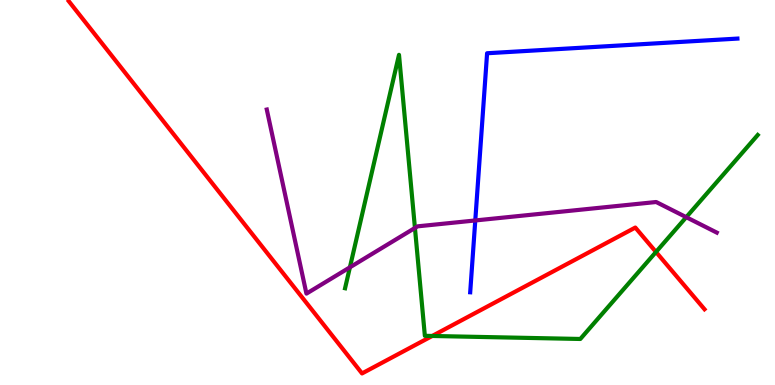[{'lines': ['blue', 'red'], 'intersections': []}, {'lines': ['green', 'red'], 'intersections': [{'x': 5.58, 'y': 1.27}, {'x': 8.46, 'y': 3.46}]}, {'lines': ['purple', 'red'], 'intersections': []}, {'lines': ['blue', 'green'], 'intersections': []}, {'lines': ['blue', 'purple'], 'intersections': [{'x': 6.13, 'y': 4.27}]}, {'lines': ['green', 'purple'], 'intersections': [{'x': 4.51, 'y': 3.06}, {'x': 5.35, 'y': 4.08}, {'x': 8.85, 'y': 4.36}]}]